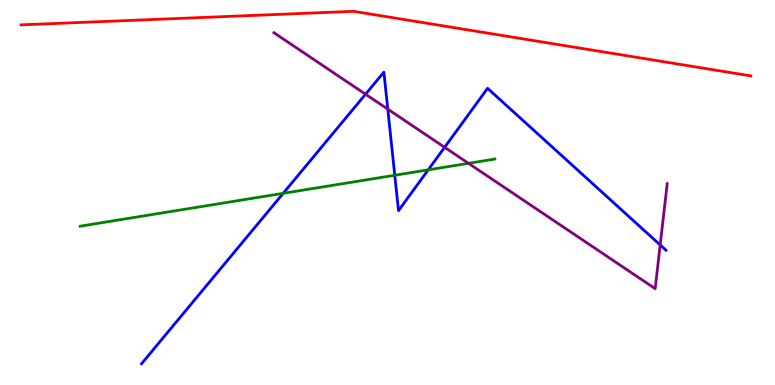[{'lines': ['blue', 'red'], 'intersections': []}, {'lines': ['green', 'red'], 'intersections': []}, {'lines': ['purple', 'red'], 'intersections': []}, {'lines': ['blue', 'green'], 'intersections': [{'x': 3.65, 'y': 4.98}, {'x': 5.09, 'y': 5.45}, {'x': 5.53, 'y': 5.59}]}, {'lines': ['blue', 'purple'], 'intersections': [{'x': 4.72, 'y': 7.55}, {'x': 5.0, 'y': 7.16}, {'x': 5.74, 'y': 6.17}, {'x': 8.52, 'y': 3.64}]}, {'lines': ['green', 'purple'], 'intersections': [{'x': 6.04, 'y': 5.76}]}]